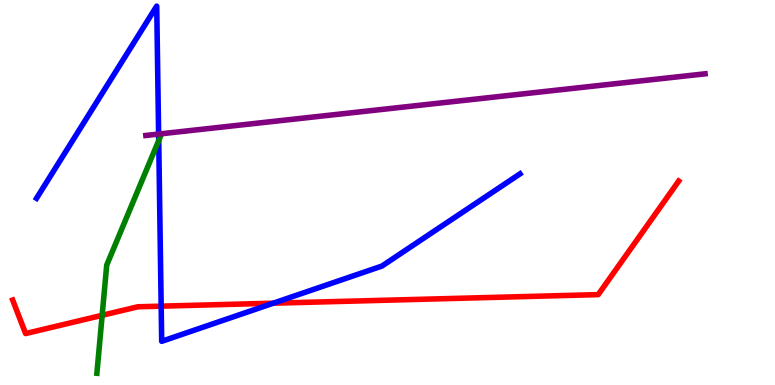[{'lines': ['blue', 'red'], 'intersections': [{'x': 2.08, 'y': 2.05}, {'x': 3.53, 'y': 2.12}]}, {'lines': ['green', 'red'], 'intersections': [{'x': 1.32, 'y': 1.81}]}, {'lines': ['purple', 'red'], 'intersections': []}, {'lines': ['blue', 'green'], 'intersections': [{'x': 2.05, 'y': 6.35}]}, {'lines': ['blue', 'purple'], 'intersections': [{'x': 2.05, 'y': 6.52}]}, {'lines': ['green', 'purple'], 'intersections': []}]